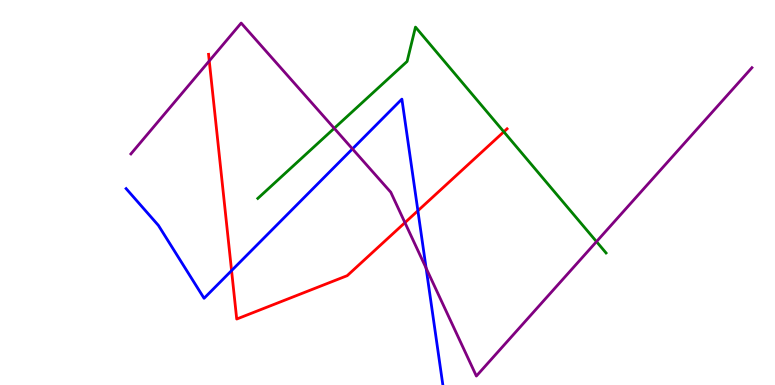[{'lines': ['blue', 'red'], 'intersections': [{'x': 2.99, 'y': 2.97}, {'x': 5.39, 'y': 4.53}]}, {'lines': ['green', 'red'], 'intersections': [{'x': 6.5, 'y': 6.58}]}, {'lines': ['purple', 'red'], 'intersections': [{'x': 2.7, 'y': 8.42}, {'x': 5.22, 'y': 4.22}]}, {'lines': ['blue', 'green'], 'intersections': []}, {'lines': ['blue', 'purple'], 'intersections': [{'x': 4.55, 'y': 6.13}, {'x': 5.5, 'y': 3.04}]}, {'lines': ['green', 'purple'], 'intersections': [{'x': 4.31, 'y': 6.67}, {'x': 7.7, 'y': 3.72}]}]